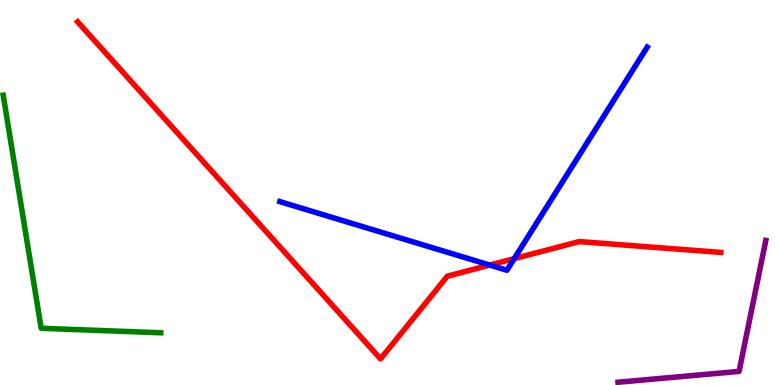[{'lines': ['blue', 'red'], 'intersections': [{'x': 6.32, 'y': 3.12}, {'x': 6.64, 'y': 3.28}]}, {'lines': ['green', 'red'], 'intersections': []}, {'lines': ['purple', 'red'], 'intersections': []}, {'lines': ['blue', 'green'], 'intersections': []}, {'lines': ['blue', 'purple'], 'intersections': []}, {'lines': ['green', 'purple'], 'intersections': []}]